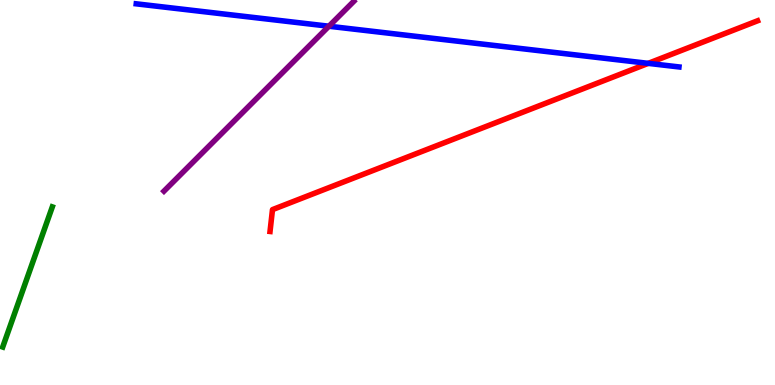[{'lines': ['blue', 'red'], 'intersections': [{'x': 8.36, 'y': 8.35}]}, {'lines': ['green', 'red'], 'intersections': []}, {'lines': ['purple', 'red'], 'intersections': []}, {'lines': ['blue', 'green'], 'intersections': []}, {'lines': ['blue', 'purple'], 'intersections': [{'x': 4.24, 'y': 9.32}]}, {'lines': ['green', 'purple'], 'intersections': []}]